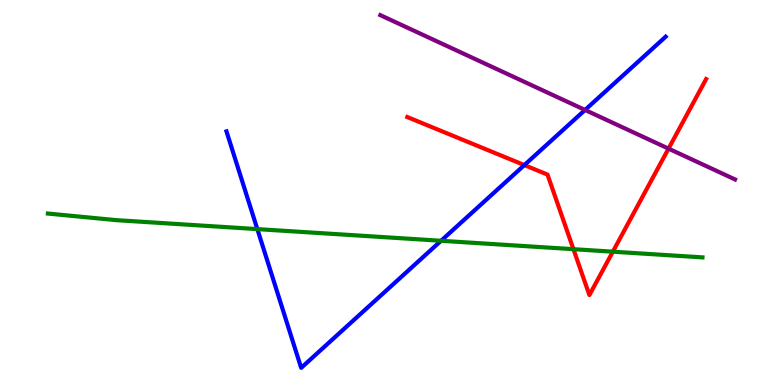[{'lines': ['blue', 'red'], 'intersections': [{'x': 6.77, 'y': 5.71}]}, {'lines': ['green', 'red'], 'intersections': [{'x': 7.4, 'y': 3.53}, {'x': 7.91, 'y': 3.46}]}, {'lines': ['purple', 'red'], 'intersections': [{'x': 8.63, 'y': 6.14}]}, {'lines': ['blue', 'green'], 'intersections': [{'x': 3.32, 'y': 4.05}, {'x': 5.69, 'y': 3.75}]}, {'lines': ['blue', 'purple'], 'intersections': [{'x': 7.55, 'y': 7.14}]}, {'lines': ['green', 'purple'], 'intersections': []}]